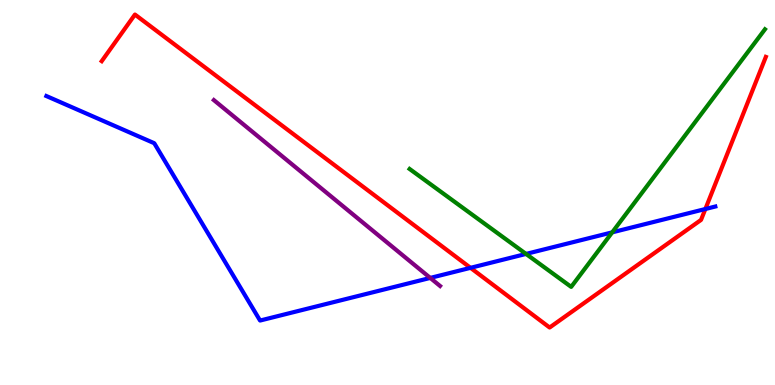[{'lines': ['blue', 'red'], 'intersections': [{'x': 6.07, 'y': 3.04}, {'x': 9.1, 'y': 4.57}]}, {'lines': ['green', 'red'], 'intersections': []}, {'lines': ['purple', 'red'], 'intersections': []}, {'lines': ['blue', 'green'], 'intersections': [{'x': 6.79, 'y': 3.4}, {'x': 7.9, 'y': 3.96}]}, {'lines': ['blue', 'purple'], 'intersections': [{'x': 5.55, 'y': 2.78}]}, {'lines': ['green', 'purple'], 'intersections': []}]